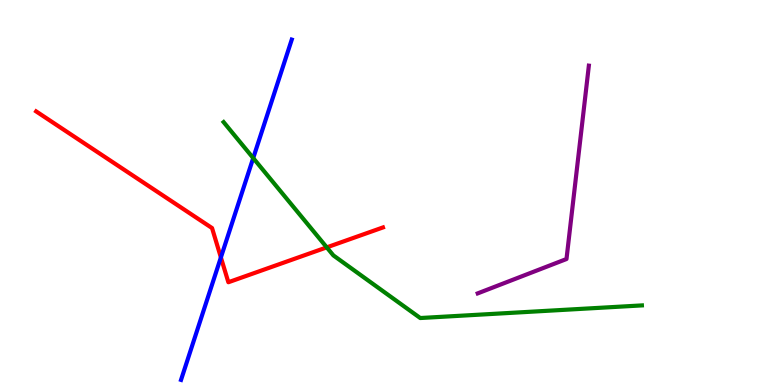[{'lines': ['blue', 'red'], 'intersections': [{'x': 2.85, 'y': 3.31}]}, {'lines': ['green', 'red'], 'intersections': [{'x': 4.22, 'y': 3.57}]}, {'lines': ['purple', 'red'], 'intersections': []}, {'lines': ['blue', 'green'], 'intersections': [{'x': 3.27, 'y': 5.89}]}, {'lines': ['blue', 'purple'], 'intersections': []}, {'lines': ['green', 'purple'], 'intersections': []}]